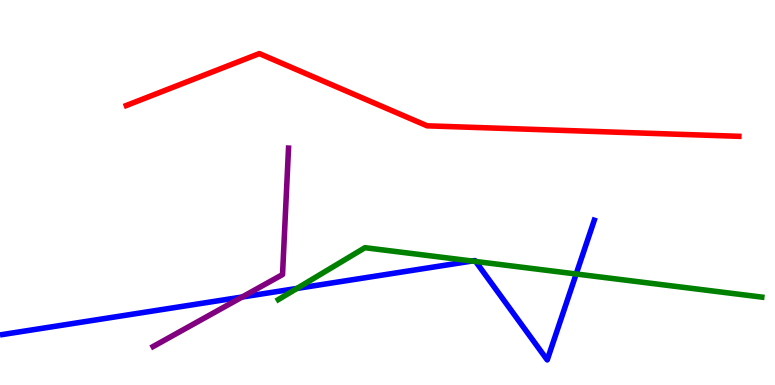[{'lines': ['blue', 'red'], 'intersections': []}, {'lines': ['green', 'red'], 'intersections': []}, {'lines': ['purple', 'red'], 'intersections': []}, {'lines': ['blue', 'green'], 'intersections': [{'x': 3.83, 'y': 2.51}, {'x': 6.09, 'y': 3.22}, {'x': 6.14, 'y': 3.21}, {'x': 7.43, 'y': 2.88}]}, {'lines': ['blue', 'purple'], 'intersections': [{'x': 3.12, 'y': 2.29}]}, {'lines': ['green', 'purple'], 'intersections': []}]